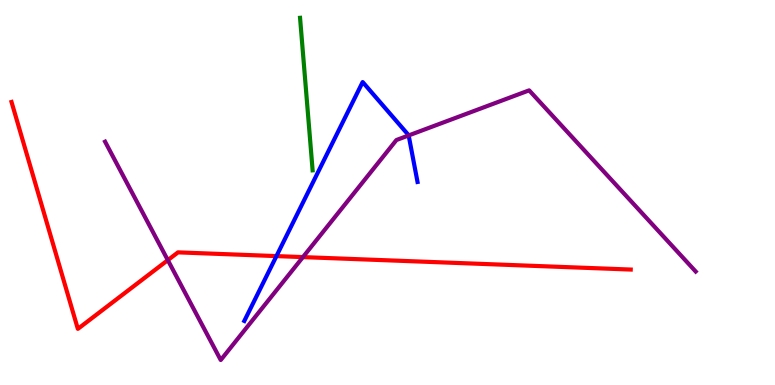[{'lines': ['blue', 'red'], 'intersections': [{'x': 3.57, 'y': 3.35}]}, {'lines': ['green', 'red'], 'intersections': []}, {'lines': ['purple', 'red'], 'intersections': [{'x': 2.17, 'y': 3.24}, {'x': 3.91, 'y': 3.32}]}, {'lines': ['blue', 'green'], 'intersections': []}, {'lines': ['blue', 'purple'], 'intersections': [{'x': 5.27, 'y': 6.48}]}, {'lines': ['green', 'purple'], 'intersections': []}]